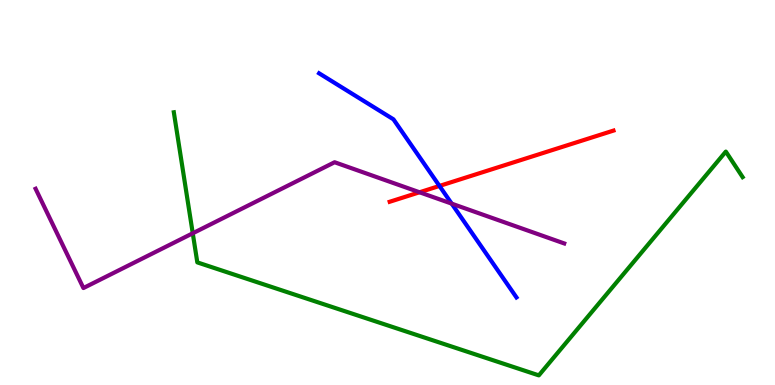[{'lines': ['blue', 'red'], 'intersections': [{'x': 5.67, 'y': 5.17}]}, {'lines': ['green', 'red'], 'intersections': []}, {'lines': ['purple', 'red'], 'intersections': [{'x': 5.41, 'y': 5.01}]}, {'lines': ['blue', 'green'], 'intersections': []}, {'lines': ['blue', 'purple'], 'intersections': [{'x': 5.83, 'y': 4.71}]}, {'lines': ['green', 'purple'], 'intersections': [{'x': 2.49, 'y': 3.94}]}]